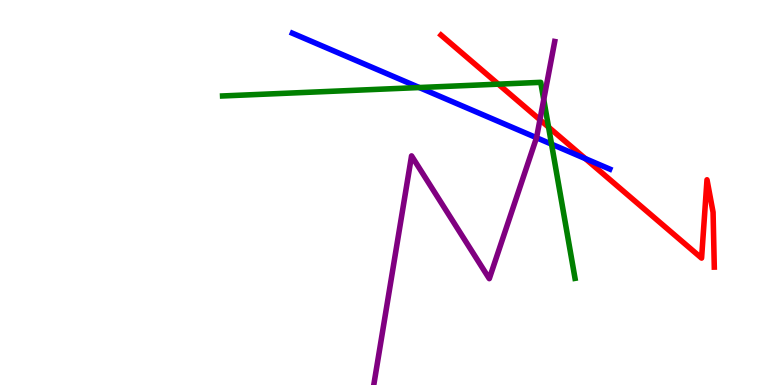[{'lines': ['blue', 'red'], 'intersections': [{'x': 7.55, 'y': 5.88}]}, {'lines': ['green', 'red'], 'intersections': [{'x': 6.43, 'y': 7.81}, {'x': 7.08, 'y': 6.7}]}, {'lines': ['purple', 'red'], 'intersections': [{'x': 6.97, 'y': 6.89}]}, {'lines': ['blue', 'green'], 'intersections': [{'x': 5.41, 'y': 7.73}, {'x': 7.12, 'y': 6.26}]}, {'lines': ['blue', 'purple'], 'intersections': [{'x': 6.92, 'y': 6.42}]}, {'lines': ['green', 'purple'], 'intersections': [{'x': 7.02, 'y': 7.41}]}]